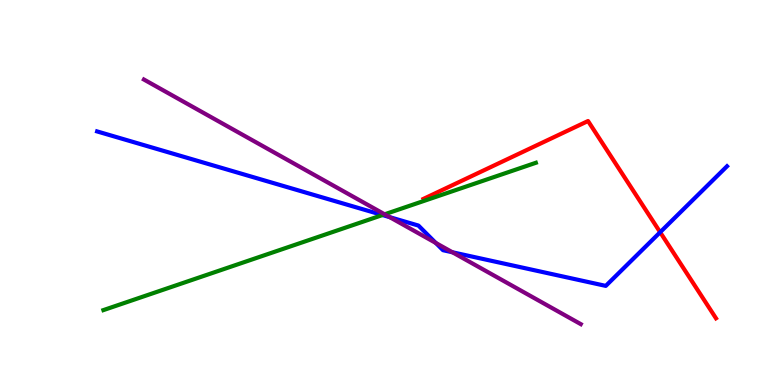[{'lines': ['blue', 'red'], 'intersections': [{'x': 8.52, 'y': 3.97}]}, {'lines': ['green', 'red'], 'intersections': []}, {'lines': ['purple', 'red'], 'intersections': []}, {'lines': ['blue', 'green'], 'intersections': [{'x': 4.94, 'y': 4.41}]}, {'lines': ['blue', 'purple'], 'intersections': [{'x': 5.03, 'y': 4.36}, {'x': 5.62, 'y': 3.69}, {'x': 5.84, 'y': 3.45}]}, {'lines': ['green', 'purple'], 'intersections': [{'x': 4.96, 'y': 4.43}]}]